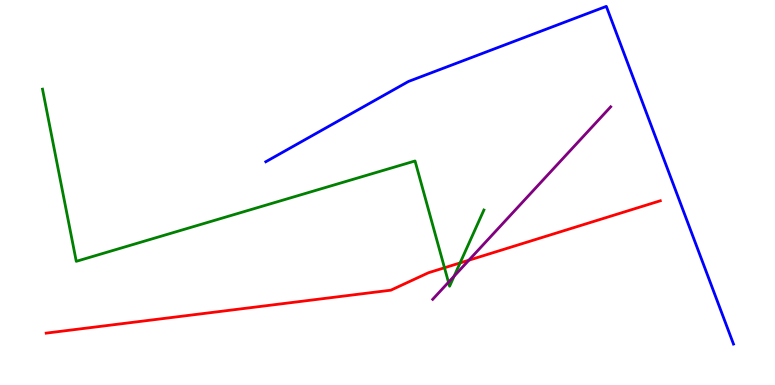[{'lines': ['blue', 'red'], 'intersections': []}, {'lines': ['green', 'red'], 'intersections': [{'x': 5.74, 'y': 3.04}, {'x': 5.94, 'y': 3.17}]}, {'lines': ['purple', 'red'], 'intersections': [{'x': 6.05, 'y': 3.24}]}, {'lines': ['blue', 'green'], 'intersections': []}, {'lines': ['blue', 'purple'], 'intersections': []}, {'lines': ['green', 'purple'], 'intersections': [{'x': 5.79, 'y': 2.67}, {'x': 5.86, 'y': 2.83}]}]